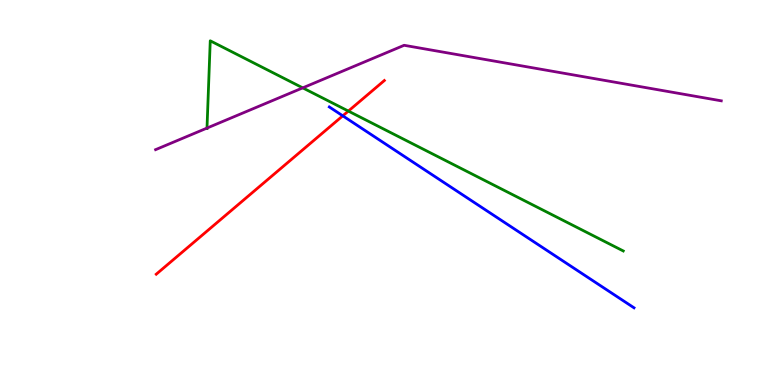[{'lines': ['blue', 'red'], 'intersections': [{'x': 4.42, 'y': 6.99}]}, {'lines': ['green', 'red'], 'intersections': [{'x': 4.5, 'y': 7.11}]}, {'lines': ['purple', 'red'], 'intersections': []}, {'lines': ['blue', 'green'], 'intersections': []}, {'lines': ['blue', 'purple'], 'intersections': []}, {'lines': ['green', 'purple'], 'intersections': [{'x': 2.67, 'y': 6.67}, {'x': 3.91, 'y': 7.72}]}]